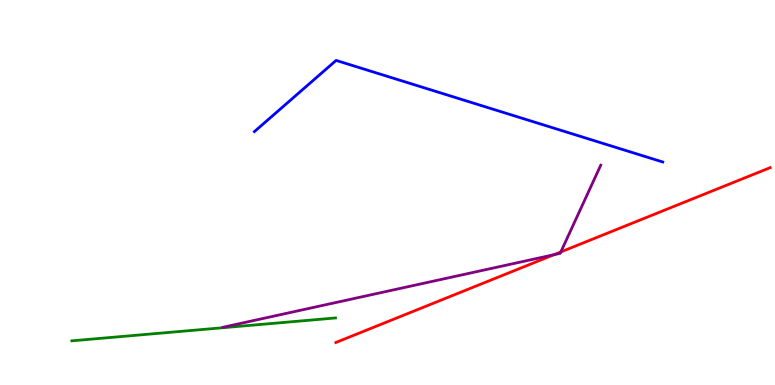[{'lines': ['blue', 'red'], 'intersections': []}, {'lines': ['green', 'red'], 'intersections': []}, {'lines': ['purple', 'red'], 'intersections': [{'x': 7.15, 'y': 3.38}, {'x': 7.24, 'y': 3.46}]}, {'lines': ['blue', 'green'], 'intersections': []}, {'lines': ['blue', 'purple'], 'intersections': []}, {'lines': ['green', 'purple'], 'intersections': []}]